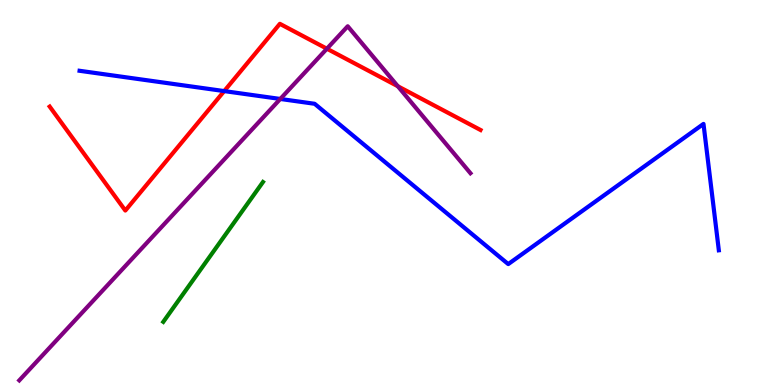[{'lines': ['blue', 'red'], 'intersections': [{'x': 2.89, 'y': 7.63}]}, {'lines': ['green', 'red'], 'intersections': []}, {'lines': ['purple', 'red'], 'intersections': [{'x': 4.22, 'y': 8.73}, {'x': 5.13, 'y': 7.76}]}, {'lines': ['blue', 'green'], 'intersections': []}, {'lines': ['blue', 'purple'], 'intersections': [{'x': 3.62, 'y': 7.43}]}, {'lines': ['green', 'purple'], 'intersections': []}]